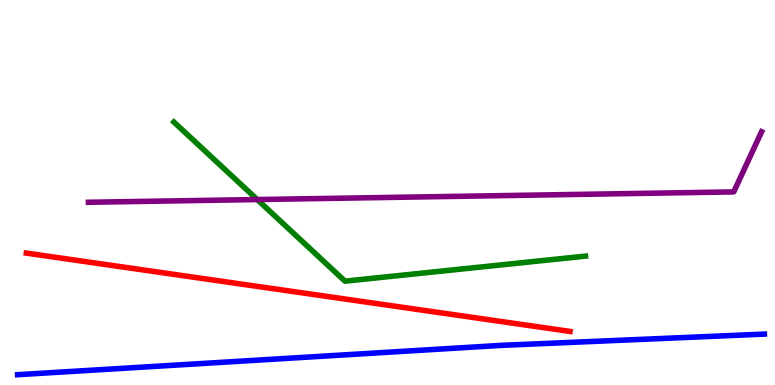[{'lines': ['blue', 'red'], 'intersections': []}, {'lines': ['green', 'red'], 'intersections': []}, {'lines': ['purple', 'red'], 'intersections': []}, {'lines': ['blue', 'green'], 'intersections': []}, {'lines': ['blue', 'purple'], 'intersections': []}, {'lines': ['green', 'purple'], 'intersections': [{'x': 3.32, 'y': 4.82}]}]